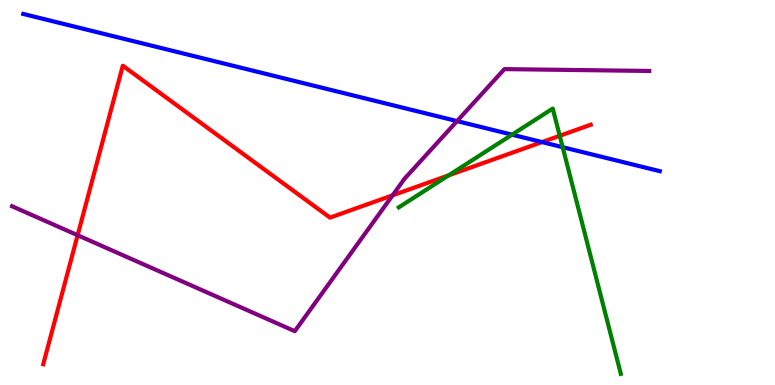[{'lines': ['blue', 'red'], 'intersections': [{'x': 6.99, 'y': 6.31}]}, {'lines': ['green', 'red'], 'intersections': [{'x': 5.79, 'y': 5.45}, {'x': 7.22, 'y': 6.47}]}, {'lines': ['purple', 'red'], 'intersections': [{'x': 1.0, 'y': 3.89}, {'x': 5.07, 'y': 4.93}]}, {'lines': ['blue', 'green'], 'intersections': [{'x': 6.61, 'y': 6.5}, {'x': 7.26, 'y': 6.18}]}, {'lines': ['blue', 'purple'], 'intersections': [{'x': 5.9, 'y': 6.85}]}, {'lines': ['green', 'purple'], 'intersections': []}]